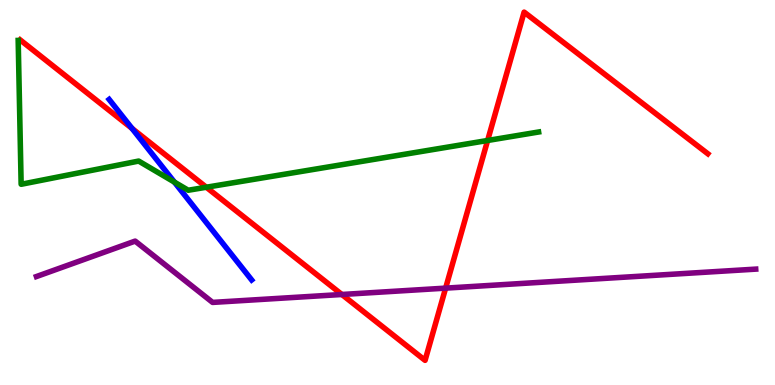[{'lines': ['blue', 'red'], 'intersections': [{'x': 1.7, 'y': 6.66}]}, {'lines': ['green', 'red'], 'intersections': [{'x': 2.66, 'y': 5.14}, {'x': 6.29, 'y': 6.35}]}, {'lines': ['purple', 'red'], 'intersections': [{'x': 4.41, 'y': 2.35}, {'x': 5.75, 'y': 2.52}]}, {'lines': ['blue', 'green'], 'intersections': [{'x': 2.25, 'y': 5.27}]}, {'lines': ['blue', 'purple'], 'intersections': []}, {'lines': ['green', 'purple'], 'intersections': []}]